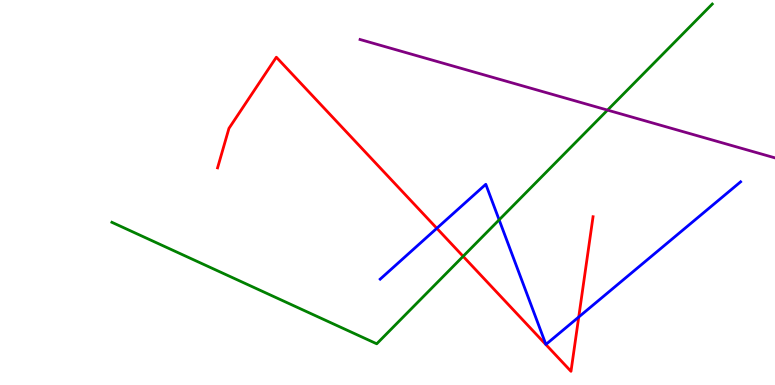[{'lines': ['blue', 'red'], 'intersections': [{'x': 5.64, 'y': 4.07}, {'x': 7.47, 'y': 1.77}]}, {'lines': ['green', 'red'], 'intersections': [{'x': 5.98, 'y': 3.34}]}, {'lines': ['purple', 'red'], 'intersections': []}, {'lines': ['blue', 'green'], 'intersections': [{'x': 6.44, 'y': 4.29}]}, {'lines': ['blue', 'purple'], 'intersections': []}, {'lines': ['green', 'purple'], 'intersections': [{'x': 7.84, 'y': 7.14}]}]